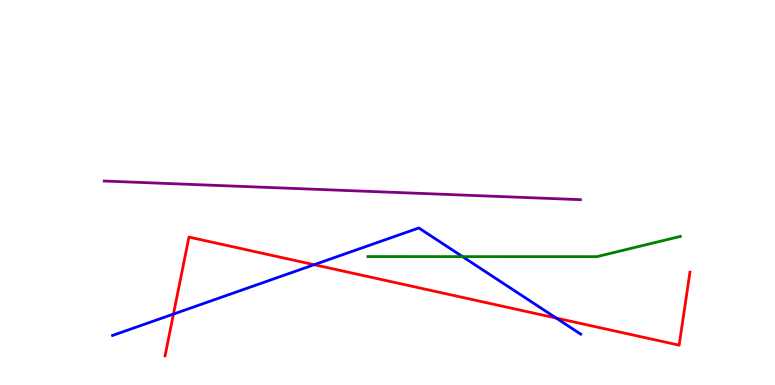[{'lines': ['blue', 'red'], 'intersections': [{'x': 2.24, 'y': 1.84}, {'x': 4.05, 'y': 3.12}, {'x': 7.18, 'y': 1.74}]}, {'lines': ['green', 'red'], 'intersections': []}, {'lines': ['purple', 'red'], 'intersections': []}, {'lines': ['blue', 'green'], 'intersections': [{'x': 5.97, 'y': 3.33}]}, {'lines': ['blue', 'purple'], 'intersections': []}, {'lines': ['green', 'purple'], 'intersections': []}]